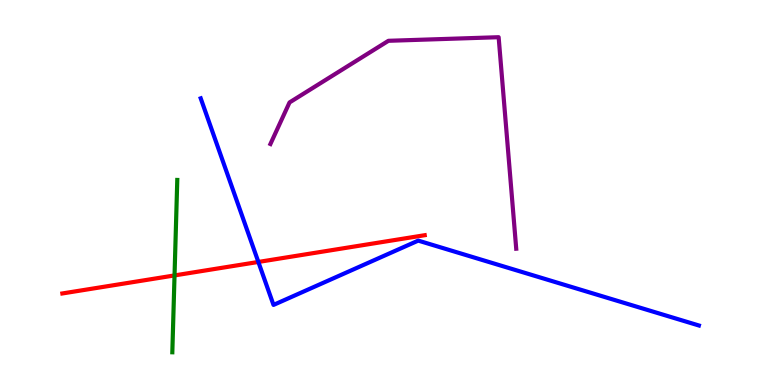[{'lines': ['blue', 'red'], 'intersections': [{'x': 3.33, 'y': 3.2}]}, {'lines': ['green', 'red'], 'intersections': [{'x': 2.25, 'y': 2.85}]}, {'lines': ['purple', 'red'], 'intersections': []}, {'lines': ['blue', 'green'], 'intersections': []}, {'lines': ['blue', 'purple'], 'intersections': []}, {'lines': ['green', 'purple'], 'intersections': []}]